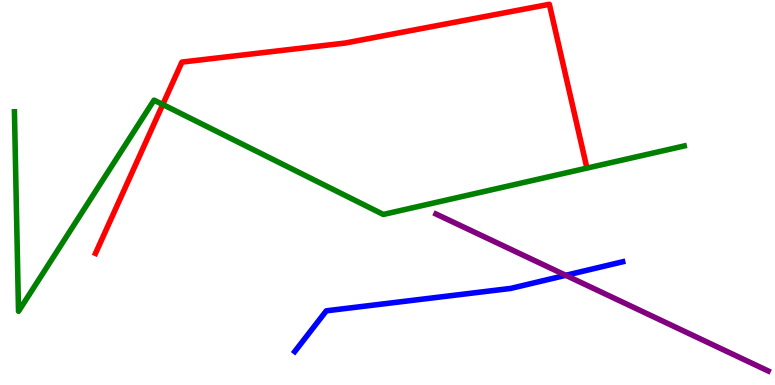[{'lines': ['blue', 'red'], 'intersections': []}, {'lines': ['green', 'red'], 'intersections': [{'x': 2.1, 'y': 7.29}]}, {'lines': ['purple', 'red'], 'intersections': []}, {'lines': ['blue', 'green'], 'intersections': []}, {'lines': ['blue', 'purple'], 'intersections': [{'x': 7.3, 'y': 2.85}]}, {'lines': ['green', 'purple'], 'intersections': []}]